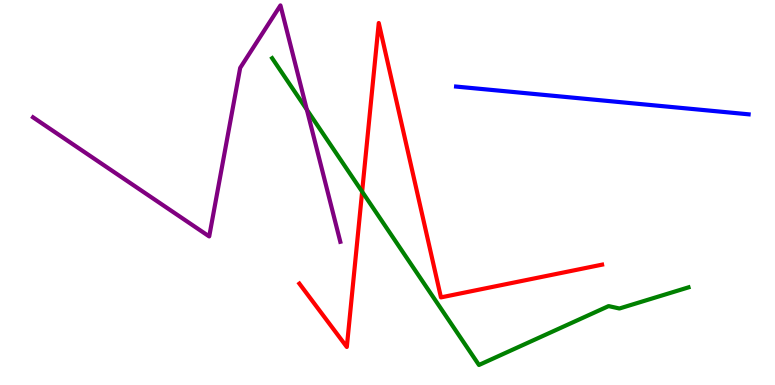[{'lines': ['blue', 'red'], 'intersections': []}, {'lines': ['green', 'red'], 'intersections': [{'x': 4.67, 'y': 5.02}]}, {'lines': ['purple', 'red'], 'intersections': []}, {'lines': ['blue', 'green'], 'intersections': []}, {'lines': ['blue', 'purple'], 'intersections': []}, {'lines': ['green', 'purple'], 'intersections': [{'x': 3.96, 'y': 7.15}]}]